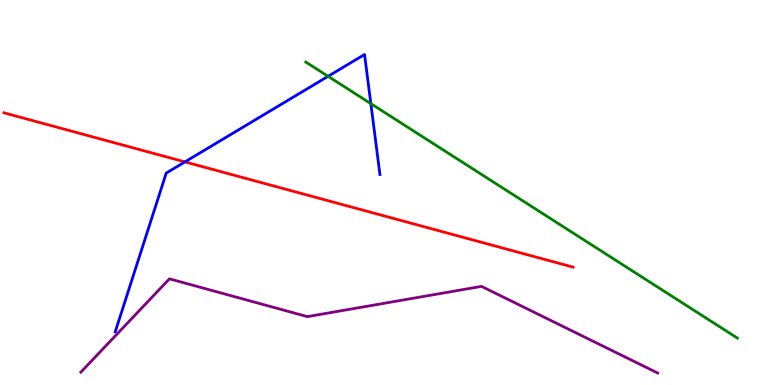[{'lines': ['blue', 'red'], 'intersections': [{'x': 2.39, 'y': 5.8}]}, {'lines': ['green', 'red'], 'intersections': []}, {'lines': ['purple', 'red'], 'intersections': []}, {'lines': ['blue', 'green'], 'intersections': [{'x': 4.23, 'y': 8.02}, {'x': 4.79, 'y': 7.31}]}, {'lines': ['blue', 'purple'], 'intersections': []}, {'lines': ['green', 'purple'], 'intersections': []}]